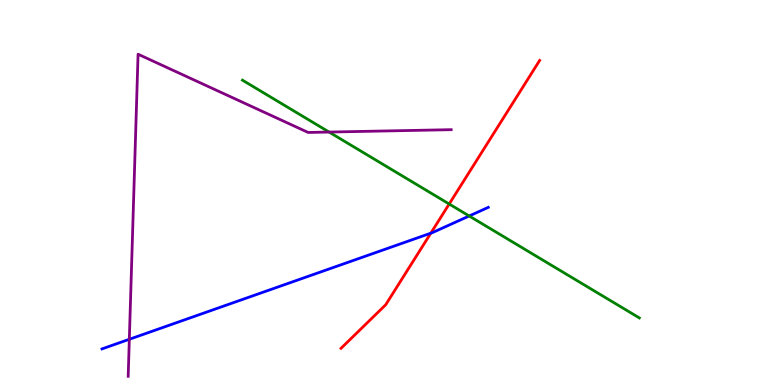[{'lines': ['blue', 'red'], 'intersections': [{'x': 5.56, 'y': 3.94}]}, {'lines': ['green', 'red'], 'intersections': [{'x': 5.8, 'y': 4.7}]}, {'lines': ['purple', 'red'], 'intersections': []}, {'lines': ['blue', 'green'], 'intersections': [{'x': 6.05, 'y': 4.39}]}, {'lines': ['blue', 'purple'], 'intersections': [{'x': 1.67, 'y': 1.19}]}, {'lines': ['green', 'purple'], 'intersections': [{'x': 4.25, 'y': 6.57}]}]